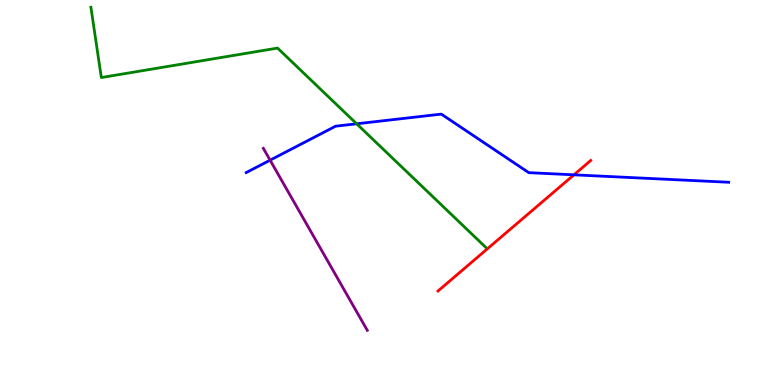[{'lines': ['blue', 'red'], 'intersections': [{'x': 7.41, 'y': 5.46}]}, {'lines': ['green', 'red'], 'intersections': []}, {'lines': ['purple', 'red'], 'intersections': []}, {'lines': ['blue', 'green'], 'intersections': [{'x': 4.6, 'y': 6.78}]}, {'lines': ['blue', 'purple'], 'intersections': [{'x': 3.49, 'y': 5.84}]}, {'lines': ['green', 'purple'], 'intersections': []}]